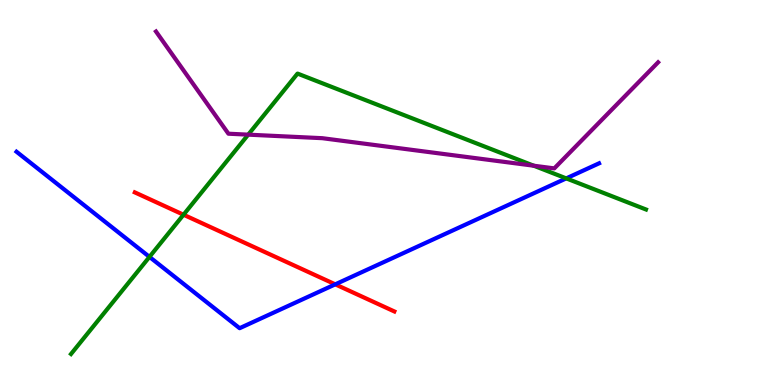[{'lines': ['blue', 'red'], 'intersections': [{'x': 4.33, 'y': 2.61}]}, {'lines': ['green', 'red'], 'intersections': [{'x': 2.37, 'y': 4.42}]}, {'lines': ['purple', 'red'], 'intersections': []}, {'lines': ['blue', 'green'], 'intersections': [{'x': 1.93, 'y': 3.33}, {'x': 7.31, 'y': 5.37}]}, {'lines': ['blue', 'purple'], 'intersections': []}, {'lines': ['green', 'purple'], 'intersections': [{'x': 3.2, 'y': 6.5}, {'x': 6.89, 'y': 5.7}]}]